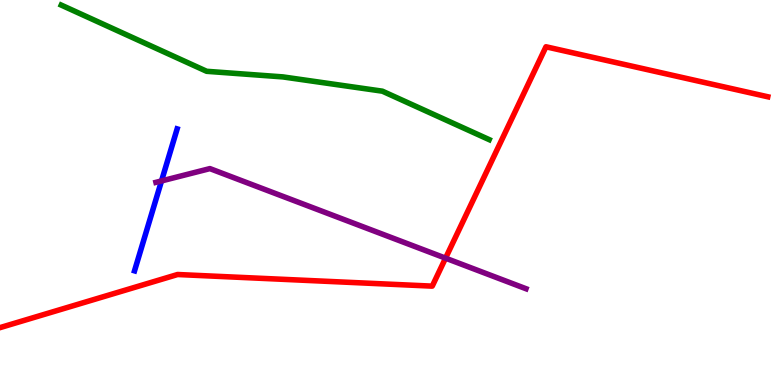[{'lines': ['blue', 'red'], 'intersections': []}, {'lines': ['green', 'red'], 'intersections': []}, {'lines': ['purple', 'red'], 'intersections': [{'x': 5.75, 'y': 3.29}]}, {'lines': ['blue', 'green'], 'intersections': []}, {'lines': ['blue', 'purple'], 'intersections': [{'x': 2.08, 'y': 5.3}]}, {'lines': ['green', 'purple'], 'intersections': []}]